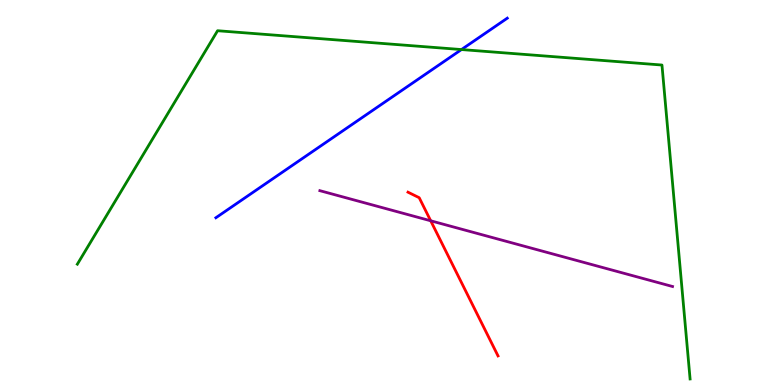[{'lines': ['blue', 'red'], 'intersections': []}, {'lines': ['green', 'red'], 'intersections': []}, {'lines': ['purple', 'red'], 'intersections': [{'x': 5.56, 'y': 4.27}]}, {'lines': ['blue', 'green'], 'intersections': [{'x': 5.95, 'y': 8.71}]}, {'lines': ['blue', 'purple'], 'intersections': []}, {'lines': ['green', 'purple'], 'intersections': []}]